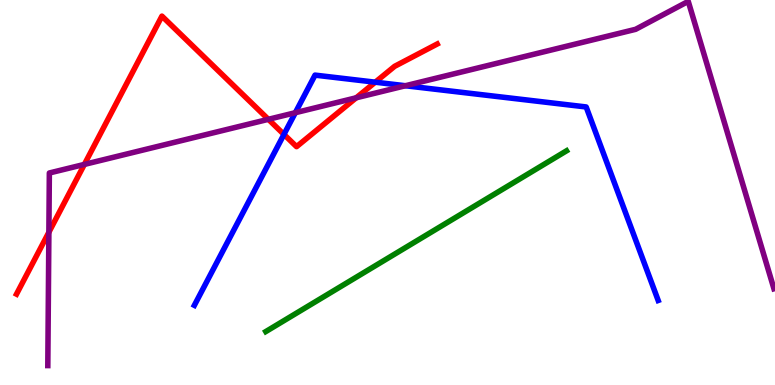[{'lines': ['blue', 'red'], 'intersections': [{'x': 3.66, 'y': 6.51}, {'x': 4.84, 'y': 7.87}]}, {'lines': ['green', 'red'], 'intersections': []}, {'lines': ['purple', 'red'], 'intersections': [{'x': 0.631, 'y': 3.97}, {'x': 1.09, 'y': 5.73}, {'x': 3.46, 'y': 6.9}, {'x': 4.6, 'y': 7.46}]}, {'lines': ['blue', 'green'], 'intersections': []}, {'lines': ['blue', 'purple'], 'intersections': [{'x': 3.81, 'y': 7.07}, {'x': 5.23, 'y': 7.77}]}, {'lines': ['green', 'purple'], 'intersections': []}]